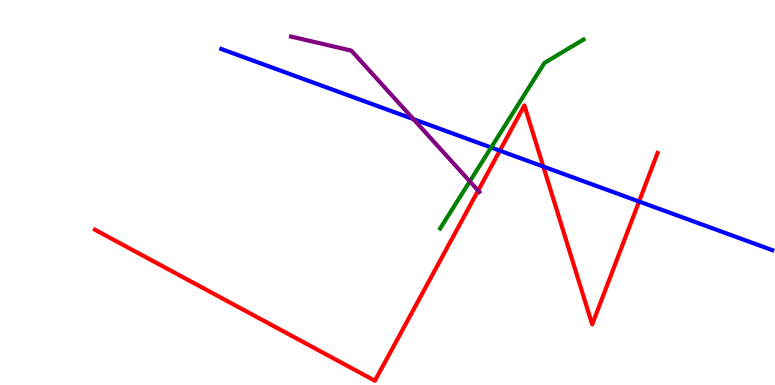[{'lines': ['blue', 'red'], 'intersections': [{'x': 6.45, 'y': 6.09}, {'x': 7.01, 'y': 5.67}, {'x': 8.25, 'y': 4.77}]}, {'lines': ['green', 'red'], 'intersections': []}, {'lines': ['purple', 'red'], 'intersections': [{'x': 6.17, 'y': 5.05}]}, {'lines': ['blue', 'green'], 'intersections': [{'x': 6.34, 'y': 6.17}]}, {'lines': ['blue', 'purple'], 'intersections': [{'x': 5.33, 'y': 6.91}]}, {'lines': ['green', 'purple'], 'intersections': [{'x': 6.06, 'y': 5.29}]}]